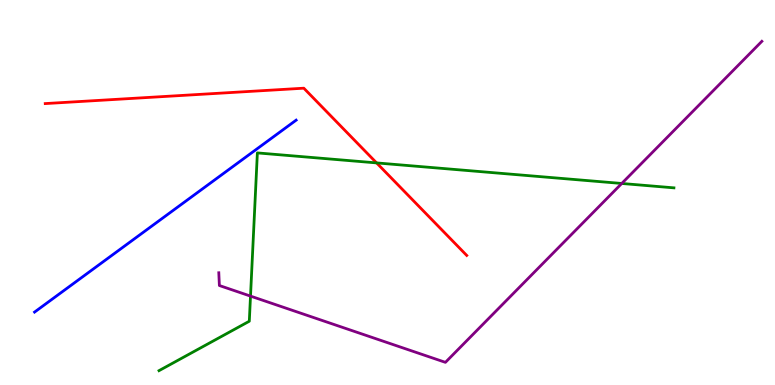[{'lines': ['blue', 'red'], 'intersections': []}, {'lines': ['green', 'red'], 'intersections': [{'x': 4.86, 'y': 5.77}]}, {'lines': ['purple', 'red'], 'intersections': []}, {'lines': ['blue', 'green'], 'intersections': []}, {'lines': ['blue', 'purple'], 'intersections': []}, {'lines': ['green', 'purple'], 'intersections': [{'x': 3.23, 'y': 2.31}, {'x': 8.02, 'y': 5.23}]}]